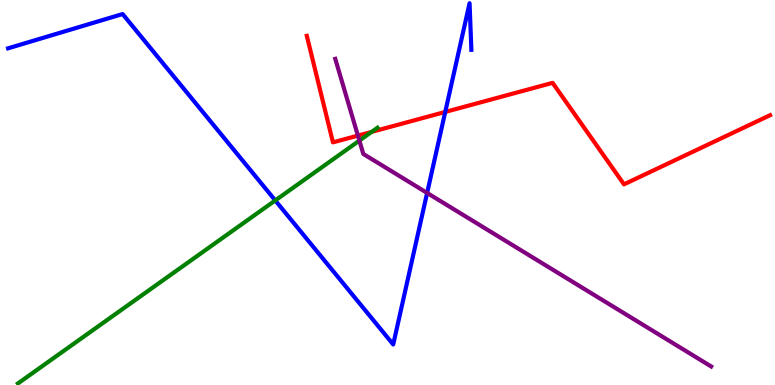[{'lines': ['blue', 'red'], 'intersections': [{'x': 5.75, 'y': 7.09}]}, {'lines': ['green', 'red'], 'intersections': [{'x': 4.8, 'y': 6.57}]}, {'lines': ['purple', 'red'], 'intersections': [{'x': 4.62, 'y': 6.48}]}, {'lines': ['blue', 'green'], 'intersections': [{'x': 3.55, 'y': 4.79}]}, {'lines': ['blue', 'purple'], 'intersections': [{'x': 5.51, 'y': 4.99}]}, {'lines': ['green', 'purple'], 'intersections': [{'x': 4.64, 'y': 6.35}]}]